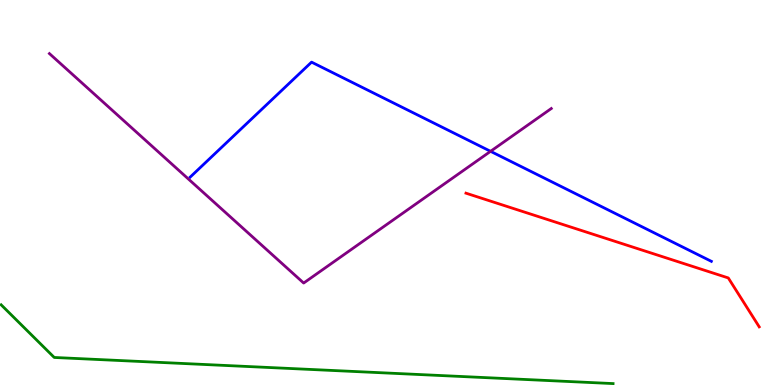[{'lines': ['blue', 'red'], 'intersections': []}, {'lines': ['green', 'red'], 'intersections': []}, {'lines': ['purple', 'red'], 'intersections': []}, {'lines': ['blue', 'green'], 'intersections': []}, {'lines': ['blue', 'purple'], 'intersections': [{'x': 6.33, 'y': 6.07}]}, {'lines': ['green', 'purple'], 'intersections': []}]